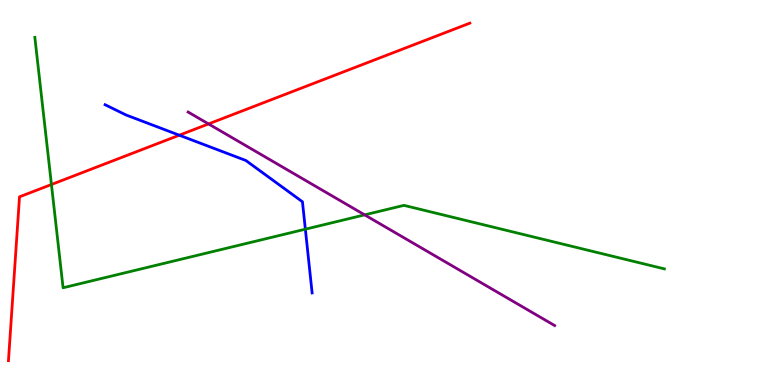[{'lines': ['blue', 'red'], 'intersections': [{'x': 2.31, 'y': 6.49}]}, {'lines': ['green', 'red'], 'intersections': [{'x': 0.664, 'y': 5.21}]}, {'lines': ['purple', 'red'], 'intersections': [{'x': 2.69, 'y': 6.78}]}, {'lines': ['blue', 'green'], 'intersections': [{'x': 3.94, 'y': 4.05}]}, {'lines': ['blue', 'purple'], 'intersections': []}, {'lines': ['green', 'purple'], 'intersections': [{'x': 4.71, 'y': 4.42}]}]